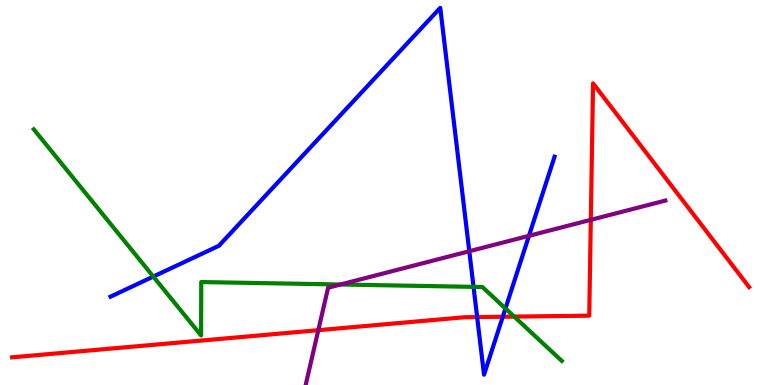[{'lines': ['blue', 'red'], 'intersections': [{'x': 6.16, 'y': 1.76}, {'x': 6.49, 'y': 1.77}]}, {'lines': ['green', 'red'], 'intersections': [{'x': 6.63, 'y': 1.78}]}, {'lines': ['purple', 'red'], 'intersections': [{'x': 4.11, 'y': 1.42}, {'x': 7.62, 'y': 4.29}]}, {'lines': ['blue', 'green'], 'intersections': [{'x': 1.98, 'y': 2.82}, {'x': 6.11, 'y': 2.55}, {'x': 6.52, 'y': 1.99}]}, {'lines': ['blue', 'purple'], 'intersections': [{'x': 6.06, 'y': 3.47}, {'x': 6.83, 'y': 3.87}]}, {'lines': ['green', 'purple'], 'intersections': [{'x': 4.39, 'y': 2.61}]}]